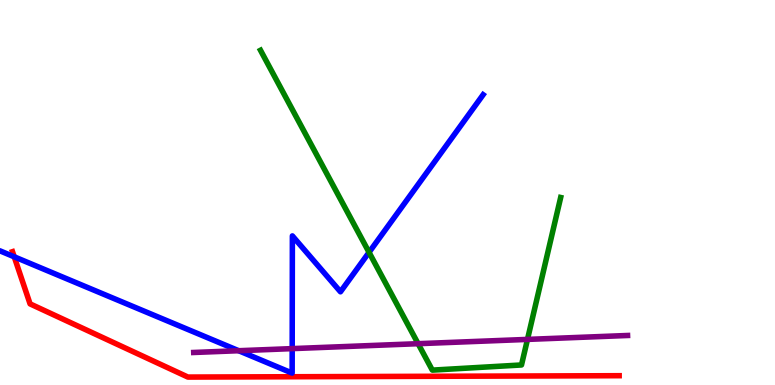[{'lines': ['blue', 'red'], 'intersections': [{'x': 0.184, 'y': 3.33}]}, {'lines': ['green', 'red'], 'intersections': []}, {'lines': ['purple', 'red'], 'intersections': []}, {'lines': ['blue', 'green'], 'intersections': [{'x': 4.76, 'y': 3.45}]}, {'lines': ['blue', 'purple'], 'intersections': [{'x': 3.08, 'y': 0.89}, {'x': 3.77, 'y': 0.945}]}, {'lines': ['green', 'purple'], 'intersections': [{'x': 5.39, 'y': 1.07}, {'x': 6.81, 'y': 1.18}]}]